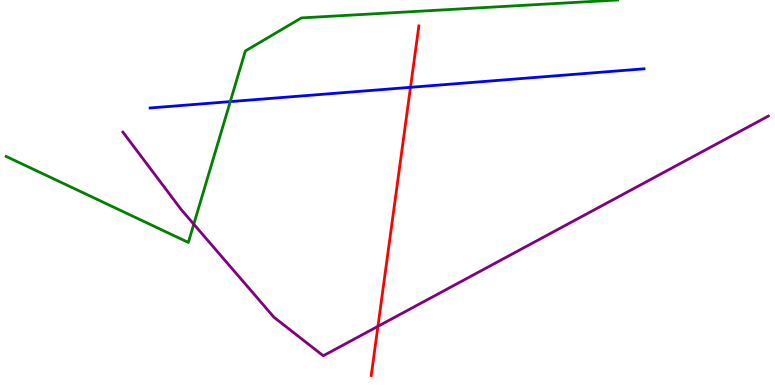[{'lines': ['blue', 'red'], 'intersections': [{'x': 5.3, 'y': 7.73}]}, {'lines': ['green', 'red'], 'intersections': []}, {'lines': ['purple', 'red'], 'intersections': [{'x': 4.88, 'y': 1.52}]}, {'lines': ['blue', 'green'], 'intersections': [{'x': 2.97, 'y': 7.36}]}, {'lines': ['blue', 'purple'], 'intersections': []}, {'lines': ['green', 'purple'], 'intersections': [{'x': 2.5, 'y': 4.18}]}]